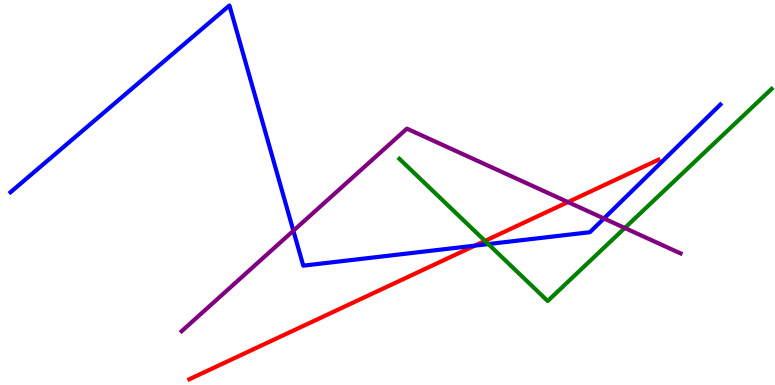[{'lines': ['blue', 'red'], 'intersections': [{'x': 6.13, 'y': 3.62}]}, {'lines': ['green', 'red'], 'intersections': [{'x': 6.26, 'y': 3.74}]}, {'lines': ['purple', 'red'], 'intersections': [{'x': 7.33, 'y': 4.75}]}, {'lines': ['blue', 'green'], 'intersections': [{'x': 6.3, 'y': 3.66}]}, {'lines': ['blue', 'purple'], 'intersections': [{'x': 3.79, 'y': 4.01}, {'x': 7.79, 'y': 4.33}]}, {'lines': ['green', 'purple'], 'intersections': [{'x': 8.06, 'y': 4.08}]}]